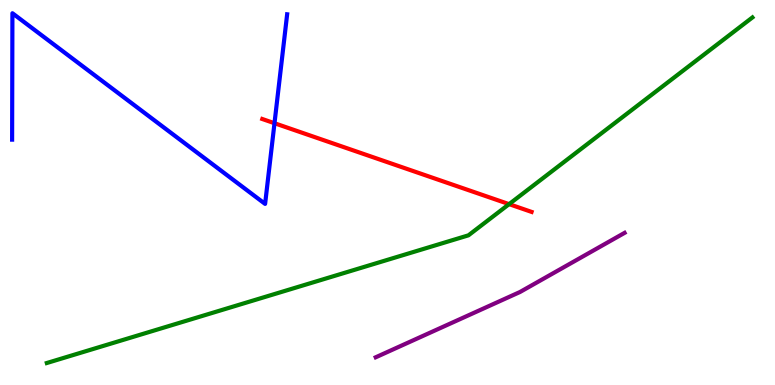[{'lines': ['blue', 'red'], 'intersections': [{'x': 3.54, 'y': 6.8}]}, {'lines': ['green', 'red'], 'intersections': [{'x': 6.57, 'y': 4.7}]}, {'lines': ['purple', 'red'], 'intersections': []}, {'lines': ['blue', 'green'], 'intersections': []}, {'lines': ['blue', 'purple'], 'intersections': []}, {'lines': ['green', 'purple'], 'intersections': []}]